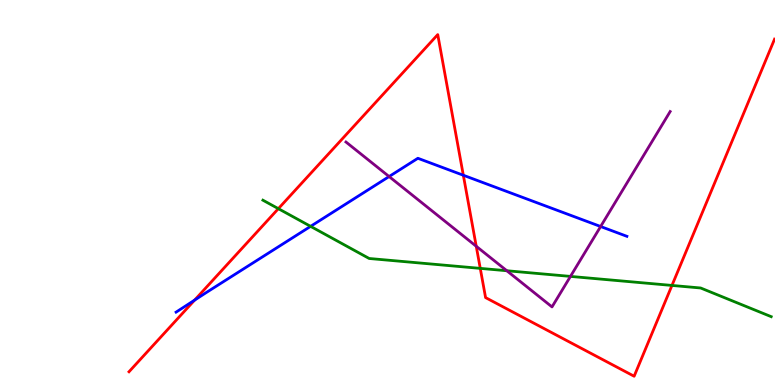[{'lines': ['blue', 'red'], 'intersections': [{'x': 2.51, 'y': 2.2}, {'x': 5.98, 'y': 5.45}]}, {'lines': ['green', 'red'], 'intersections': [{'x': 3.59, 'y': 4.58}, {'x': 6.2, 'y': 3.03}, {'x': 8.67, 'y': 2.59}]}, {'lines': ['purple', 'red'], 'intersections': [{'x': 6.15, 'y': 3.6}]}, {'lines': ['blue', 'green'], 'intersections': [{'x': 4.01, 'y': 4.12}]}, {'lines': ['blue', 'purple'], 'intersections': [{'x': 5.02, 'y': 5.41}, {'x': 7.75, 'y': 4.12}]}, {'lines': ['green', 'purple'], 'intersections': [{'x': 6.54, 'y': 2.97}, {'x': 7.36, 'y': 2.82}]}]